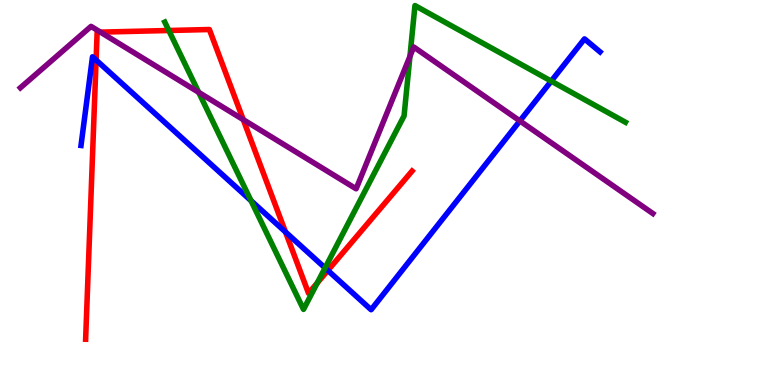[{'lines': ['blue', 'red'], 'intersections': [{'x': 1.24, 'y': 8.44}, {'x': 3.68, 'y': 3.97}, {'x': 4.23, 'y': 2.98}]}, {'lines': ['green', 'red'], 'intersections': [{'x': 2.18, 'y': 9.21}, {'x': 4.09, 'y': 2.65}]}, {'lines': ['purple', 'red'], 'intersections': [{'x': 1.3, 'y': 9.17}, {'x': 3.14, 'y': 6.89}]}, {'lines': ['blue', 'green'], 'intersections': [{'x': 3.24, 'y': 4.79}, {'x': 4.19, 'y': 3.04}, {'x': 7.11, 'y': 7.89}]}, {'lines': ['blue', 'purple'], 'intersections': [{'x': 6.71, 'y': 6.86}]}, {'lines': ['green', 'purple'], 'intersections': [{'x': 2.56, 'y': 7.6}, {'x': 5.29, 'y': 8.54}]}]